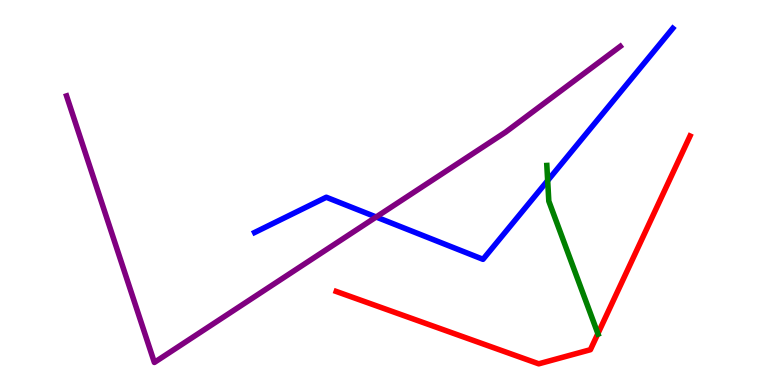[{'lines': ['blue', 'red'], 'intersections': []}, {'lines': ['green', 'red'], 'intersections': [{'x': 7.71, 'y': 1.33}]}, {'lines': ['purple', 'red'], 'intersections': []}, {'lines': ['blue', 'green'], 'intersections': [{'x': 7.07, 'y': 5.31}]}, {'lines': ['blue', 'purple'], 'intersections': [{'x': 4.85, 'y': 4.36}]}, {'lines': ['green', 'purple'], 'intersections': []}]